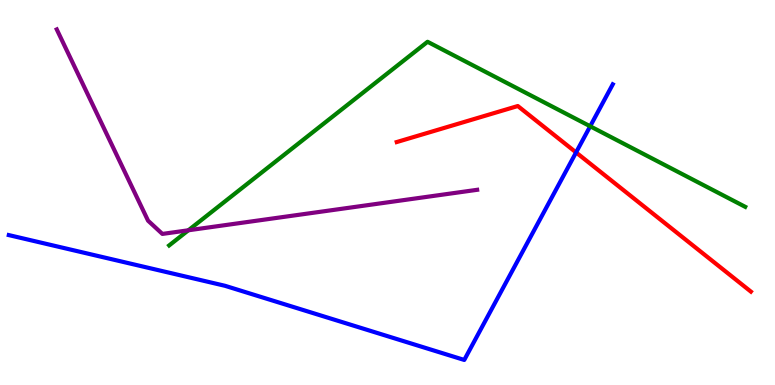[{'lines': ['blue', 'red'], 'intersections': [{'x': 7.43, 'y': 6.04}]}, {'lines': ['green', 'red'], 'intersections': []}, {'lines': ['purple', 'red'], 'intersections': []}, {'lines': ['blue', 'green'], 'intersections': [{'x': 7.62, 'y': 6.72}]}, {'lines': ['blue', 'purple'], 'intersections': []}, {'lines': ['green', 'purple'], 'intersections': [{'x': 2.43, 'y': 4.02}]}]